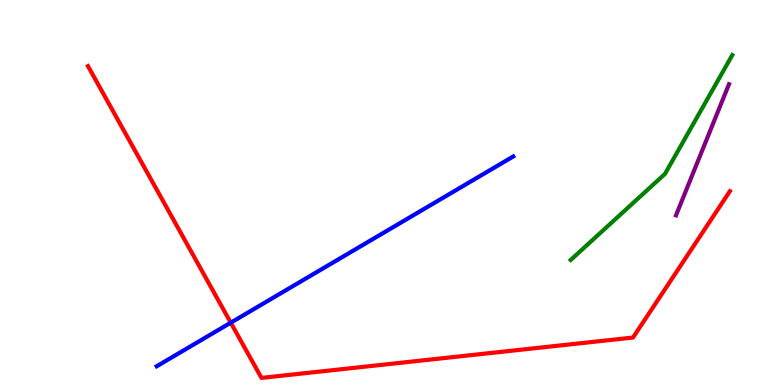[{'lines': ['blue', 'red'], 'intersections': [{'x': 2.98, 'y': 1.62}]}, {'lines': ['green', 'red'], 'intersections': []}, {'lines': ['purple', 'red'], 'intersections': []}, {'lines': ['blue', 'green'], 'intersections': []}, {'lines': ['blue', 'purple'], 'intersections': []}, {'lines': ['green', 'purple'], 'intersections': []}]